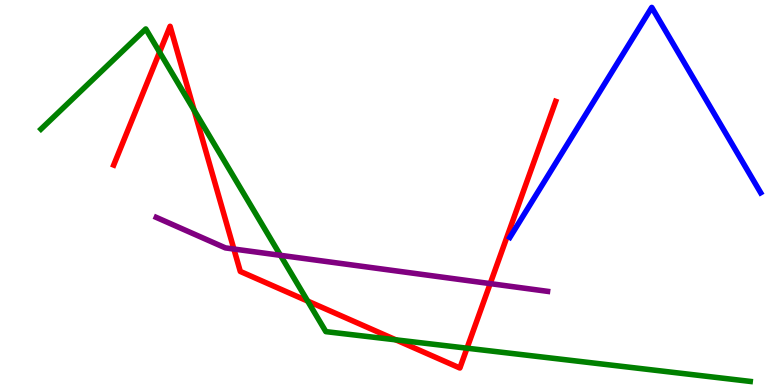[{'lines': ['blue', 'red'], 'intersections': []}, {'lines': ['green', 'red'], 'intersections': [{'x': 2.06, 'y': 8.65}, {'x': 2.5, 'y': 7.14}, {'x': 3.97, 'y': 2.18}, {'x': 5.11, 'y': 1.17}, {'x': 6.03, 'y': 0.956}]}, {'lines': ['purple', 'red'], 'intersections': [{'x': 3.02, 'y': 3.53}, {'x': 6.33, 'y': 2.63}]}, {'lines': ['blue', 'green'], 'intersections': []}, {'lines': ['blue', 'purple'], 'intersections': []}, {'lines': ['green', 'purple'], 'intersections': [{'x': 3.62, 'y': 3.37}]}]